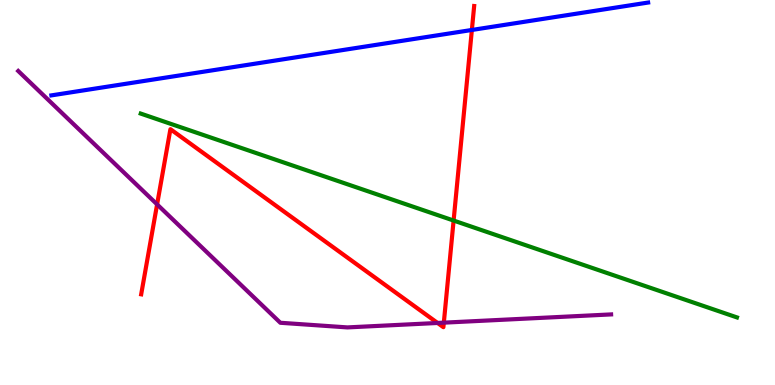[{'lines': ['blue', 'red'], 'intersections': [{'x': 6.09, 'y': 9.22}]}, {'lines': ['green', 'red'], 'intersections': [{'x': 5.85, 'y': 4.27}]}, {'lines': ['purple', 'red'], 'intersections': [{'x': 2.03, 'y': 4.69}, {'x': 5.65, 'y': 1.61}, {'x': 5.73, 'y': 1.62}]}, {'lines': ['blue', 'green'], 'intersections': []}, {'lines': ['blue', 'purple'], 'intersections': []}, {'lines': ['green', 'purple'], 'intersections': []}]